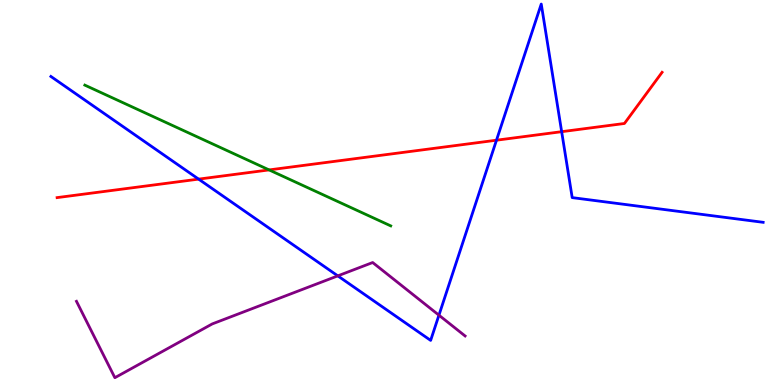[{'lines': ['blue', 'red'], 'intersections': [{'x': 2.56, 'y': 5.35}, {'x': 6.41, 'y': 6.36}, {'x': 7.25, 'y': 6.58}]}, {'lines': ['green', 'red'], 'intersections': [{'x': 3.47, 'y': 5.59}]}, {'lines': ['purple', 'red'], 'intersections': []}, {'lines': ['blue', 'green'], 'intersections': []}, {'lines': ['blue', 'purple'], 'intersections': [{'x': 4.36, 'y': 2.83}, {'x': 5.66, 'y': 1.81}]}, {'lines': ['green', 'purple'], 'intersections': []}]